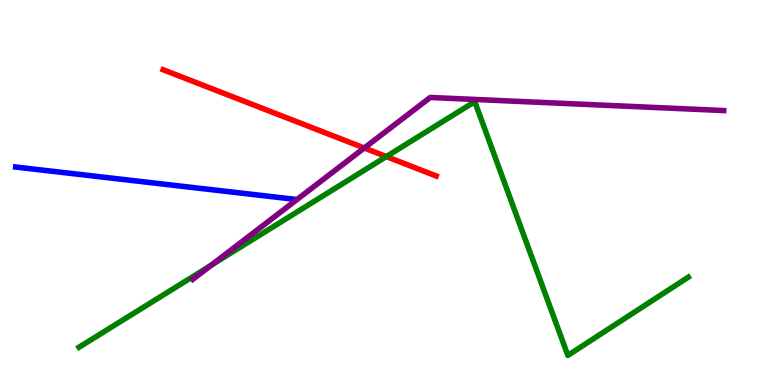[{'lines': ['blue', 'red'], 'intersections': []}, {'lines': ['green', 'red'], 'intersections': [{'x': 4.98, 'y': 5.93}]}, {'lines': ['purple', 'red'], 'intersections': [{'x': 4.7, 'y': 6.16}]}, {'lines': ['blue', 'green'], 'intersections': []}, {'lines': ['blue', 'purple'], 'intersections': []}, {'lines': ['green', 'purple'], 'intersections': [{'x': 2.72, 'y': 3.11}]}]